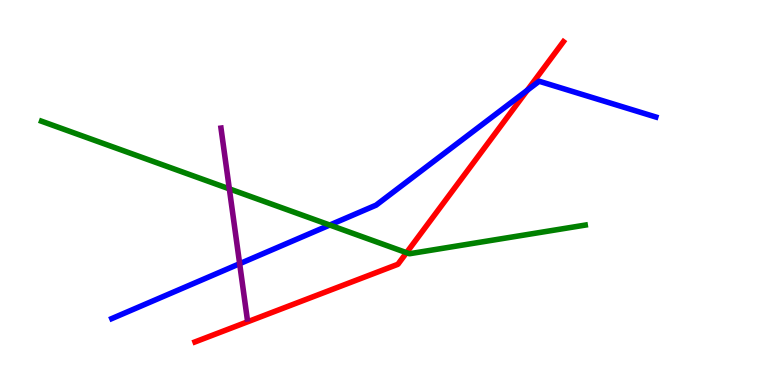[{'lines': ['blue', 'red'], 'intersections': [{'x': 6.8, 'y': 7.66}]}, {'lines': ['green', 'red'], 'intersections': [{'x': 5.25, 'y': 3.44}]}, {'lines': ['purple', 'red'], 'intersections': []}, {'lines': ['blue', 'green'], 'intersections': [{'x': 4.25, 'y': 4.15}]}, {'lines': ['blue', 'purple'], 'intersections': [{'x': 3.09, 'y': 3.15}]}, {'lines': ['green', 'purple'], 'intersections': [{'x': 2.96, 'y': 5.09}]}]